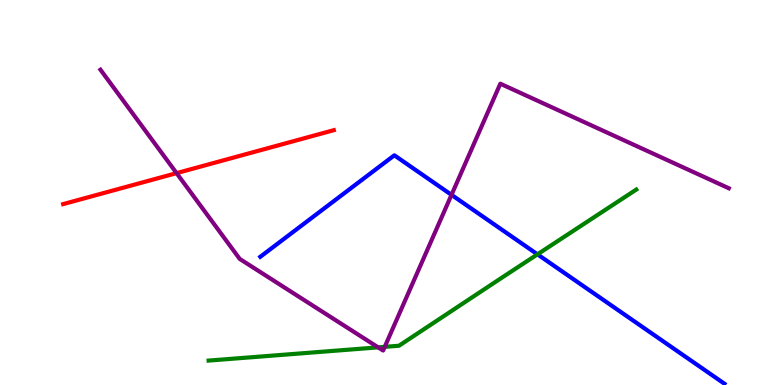[{'lines': ['blue', 'red'], 'intersections': []}, {'lines': ['green', 'red'], 'intersections': []}, {'lines': ['purple', 'red'], 'intersections': [{'x': 2.28, 'y': 5.5}]}, {'lines': ['blue', 'green'], 'intersections': [{'x': 6.94, 'y': 3.39}]}, {'lines': ['blue', 'purple'], 'intersections': [{'x': 5.83, 'y': 4.94}]}, {'lines': ['green', 'purple'], 'intersections': [{'x': 4.88, 'y': 0.978}, {'x': 4.96, 'y': 0.991}]}]